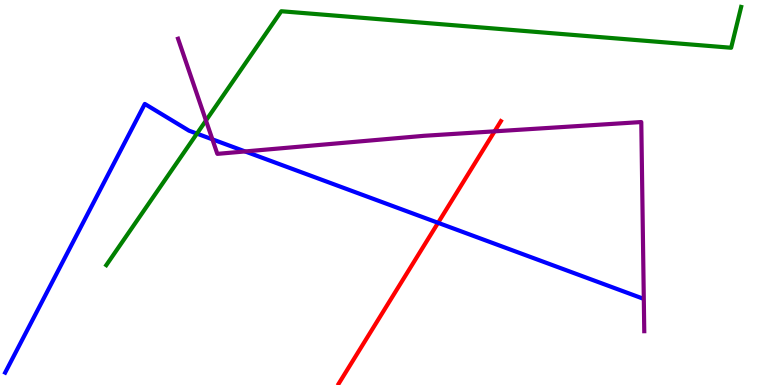[{'lines': ['blue', 'red'], 'intersections': [{'x': 5.65, 'y': 4.21}]}, {'lines': ['green', 'red'], 'intersections': []}, {'lines': ['purple', 'red'], 'intersections': [{'x': 6.38, 'y': 6.59}]}, {'lines': ['blue', 'green'], 'intersections': [{'x': 2.54, 'y': 6.53}]}, {'lines': ['blue', 'purple'], 'intersections': [{'x': 2.74, 'y': 6.38}, {'x': 3.16, 'y': 6.07}]}, {'lines': ['green', 'purple'], 'intersections': [{'x': 2.66, 'y': 6.87}]}]